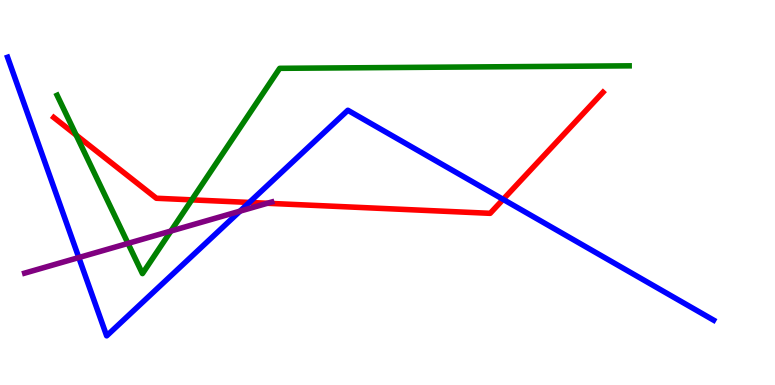[{'lines': ['blue', 'red'], 'intersections': [{'x': 3.22, 'y': 4.74}, {'x': 6.49, 'y': 4.82}]}, {'lines': ['green', 'red'], 'intersections': [{'x': 0.983, 'y': 6.49}, {'x': 2.47, 'y': 4.81}]}, {'lines': ['purple', 'red'], 'intersections': [{'x': 3.45, 'y': 4.72}]}, {'lines': ['blue', 'green'], 'intersections': []}, {'lines': ['blue', 'purple'], 'intersections': [{'x': 1.02, 'y': 3.31}, {'x': 3.1, 'y': 4.52}]}, {'lines': ['green', 'purple'], 'intersections': [{'x': 1.65, 'y': 3.68}, {'x': 2.21, 'y': 4.0}]}]